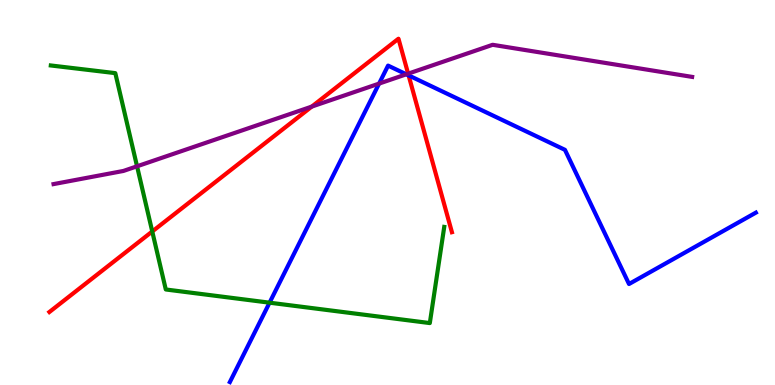[{'lines': ['blue', 'red'], 'intersections': [{'x': 5.27, 'y': 8.04}]}, {'lines': ['green', 'red'], 'intersections': [{'x': 1.96, 'y': 3.99}]}, {'lines': ['purple', 'red'], 'intersections': [{'x': 4.02, 'y': 7.23}, {'x': 5.27, 'y': 8.09}]}, {'lines': ['blue', 'green'], 'intersections': [{'x': 3.48, 'y': 2.14}]}, {'lines': ['blue', 'purple'], 'intersections': [{'x': 4.89, 'y': 7.83}, {'x': 5.24, 'y': 8.07}]}, {'lines': ['green', 'purple'], 'intersections': [{'x': 1.77, 'y': 5.68}]}]